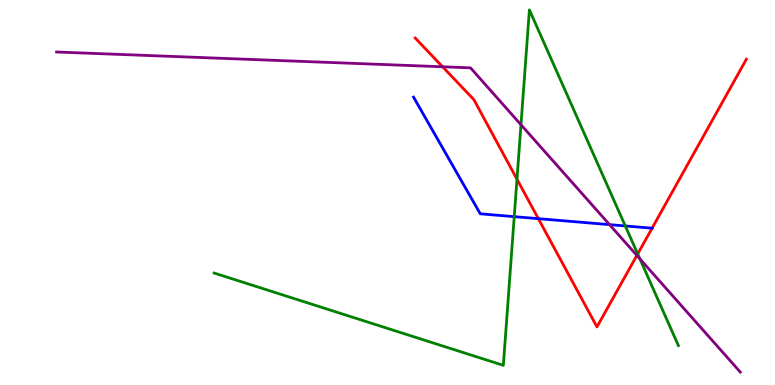[{'lines': ['blue', 'red'], 'intersections': [{'x': 6.95, 'y': 4.32}, {'x': 8.41, 'y': 4.07}]}, {'lines': ['green', 'red'], 'intersections': [{'x': 6.67, 'y': 5.34}, {'x': 8.23, 'y': 3.4}]}, {'lines': ['purple', 'red'], 'intersections': [{'x': 5.71, 'y': 8.27}, {'x': 8.22, 'y': 3.37}]}, {'lines': ['blue', 'green'], 'intersections': [{'x': 6.64, 'y': 4.37}, {'x': 8.07, 'y': 4.13}]}, {'lines': ['blue', 'purple'], 'intersections': [{'x': 7.87, 'y': 4.17}]}, {'lines': ['green', 'purple'], 'intersections': [{'x': 6.72, 'y': 6.76}, {'x': 8.26, 'y': 3.28}]}]